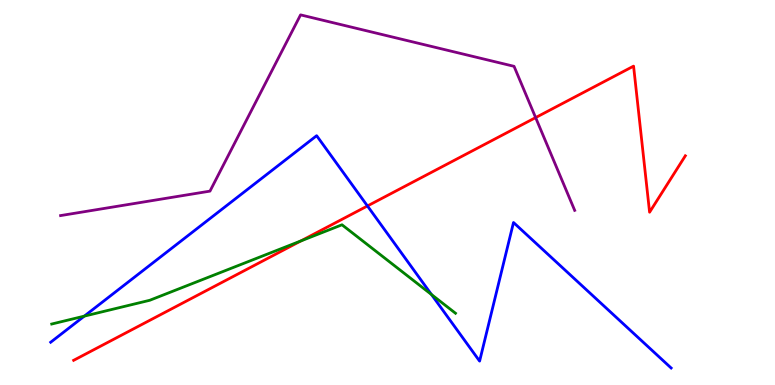[{'lines': ['blue', 'red'], 'intersections': [{'x': 4.74, 'y': 4.65}]}, {'lines': ['green', 'red'], 'intersections': [{'x': 3.88, 'y': 3.74}]}, {'lines': ['purple', 'red'], 'intersections': [{'x': 6.91, 'y': 6.95}]}, {'lines': ['blue', 'green'], 'intersections': [{'x': 1.09, 'y': 1.79}, {'x': 5.57, 'y': 2.35}]}, {'lines': ['blue', 'purple'], 'intersections': []}, {'lines': ['green', 'purple'], 'intersections': []}]